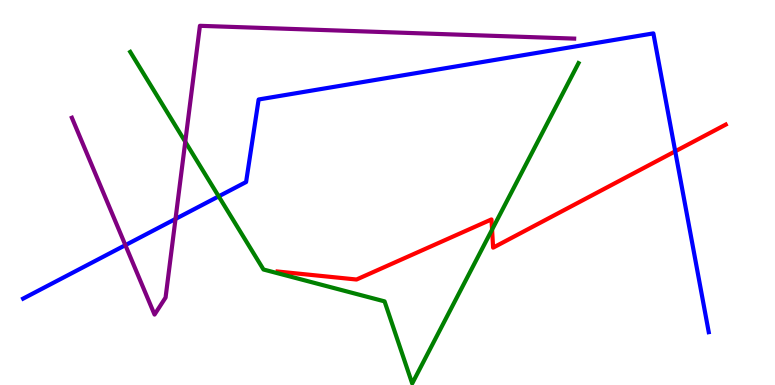[{'lines': ['blue', 'red'], 'intersections': [{'x': 8.71, 'y': 6.07}]}, {'lines': ['green', 'red'], 'intersections': [{'x': 6.35, 'y': 4.04}]}, {'lines': ['purple', 'red'], 'intersections': []}, {'lines': ['blue', 'green'], 'intersections': [{'x': 2.82, 'y': 4.9}]}, {'lines': ['blue', 'purple'], 'intersections': [{'x': 1.62, 'y': 3.63}, {'x': 2.26, 'y': 4.31}]}, {'lines': ['green', 'purple'], 'intersections': [{'x': 2.39, 'y': 6.32}]}]